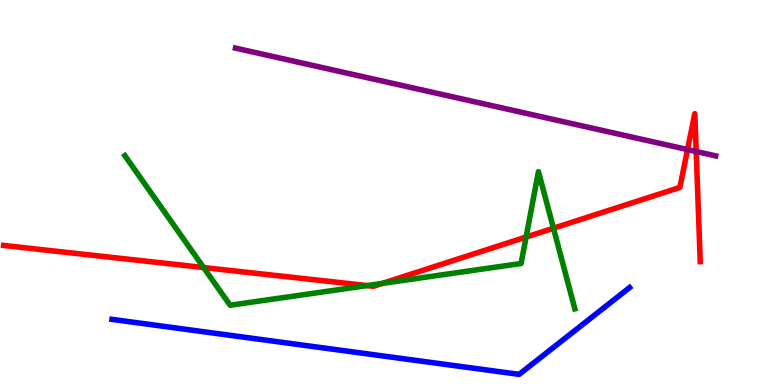[{'lines': ['blue', 'red'], 'intersections': []}, {'lines': ['green', 'red'], 'intersections': [{'x': 2.63, 'y': 3.05}, {'x': 4.74, 'y': 2.58}, {'x': 4.93, 'y': 2.64}, {'x': 6.79, 'y': 3.84}, {'x': 7.14, 'y': 4.07}]}, {'lines': ['purple', 'red'], 'intersections': [{'x': 8.87, 'y': 6.12}, {'x': 8.98, 'y': 6.06}]}, {'lines': ['blue', 'green'], 'intersections': []}, {'lines': ['blue', 'purple'], 'intersections': []}, {'lines': ['green', 'purple'], 'intersections': []}]